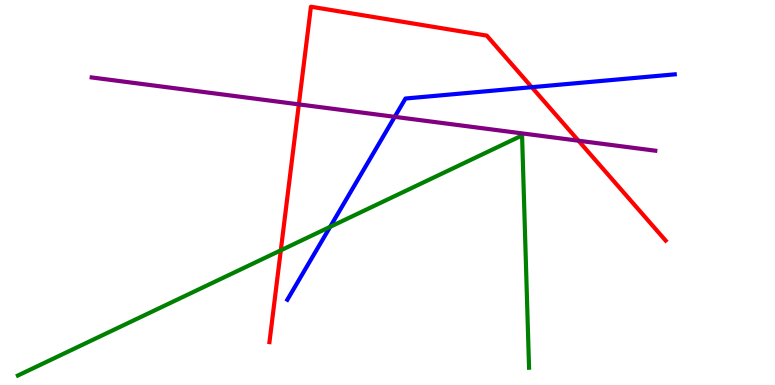[{'lines': ['blue', 'red'], 'intersections': [{'x': 6.86, 'y': 7.74}]}, {'lines': ['green', 'red'], 'intersections': [{'x': 3.62, 'y': 3.5}]}, {'lines': ['purple', 'red'], 'intersections': [{'x': 3.86, 'y': 7.29}, {'x': 7.46, 'y': 6.35}]}, {'lines': ['blue', 'green'], 'intersections': [{'x': 4.26, 'y': 4.11}]}, {'lines': ['blue', 'purple'], 'intersections': [{'x': 5.09, 'y': 6.97}]}, {'lines': ['green', 'purple'], 'intersections': []}]